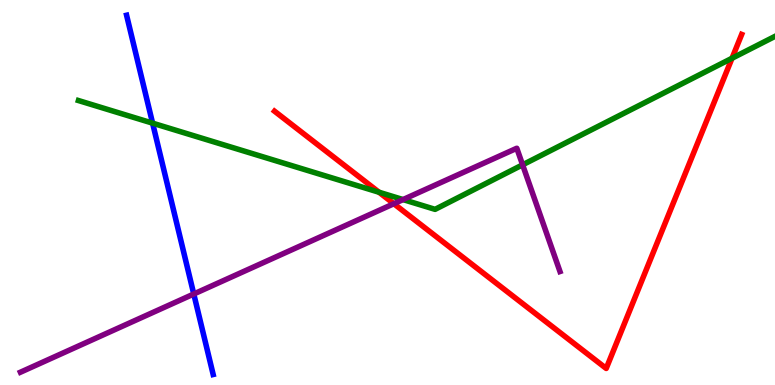[{'lines': ['blue', 'red'], 'intersections': []}, {'lines': ['green', 'red'], 'intersections': [{'x': 4.89, 'y': 5.01}, {'x': 9.45, 'y': 8.49}]}, {'lines': ['purple', 'red'], 'intersections': [{'x': 5.08, 'y': 4.71}]}, {'lines': ['blue', 'green'], 'intersections': [{'x': 1.97, 'y': 6.8}]}, {'lines': ['blue', 'purple'], 'intersections': [{'x': 2.5, 'y': 2.36}]}, {'lines': ['green', 'purple'], 'intersections': [{'x': 5.2, 'y': 4.82}, {'x': 6.74, 'y': 5.72}]}]